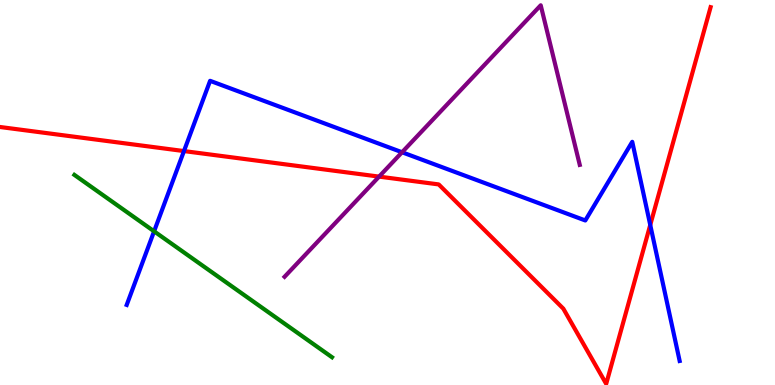[{'lines': ['blue', 'red'], 'intersections': [{'x': 2.37, 'y': 6.08}, {'x': 8.39, 'y': 4.16}]}, {'lines': ['green', 'red'], 'intersections': []}, {'lines': ['purple', 'red'], 'intersections': [{'x': 4.89, 'y': 5.41}]}, {'lines': ['blue', 'green'], 'intersections': [{'x': 1.99, 'y': 3.99}]}, {'lines': ['blue', 'purple'], 'intersections': [{'x': 5.19, 'y': 6.05}]}, {'lines': ['green', 'purple'], 'intersections': []}]